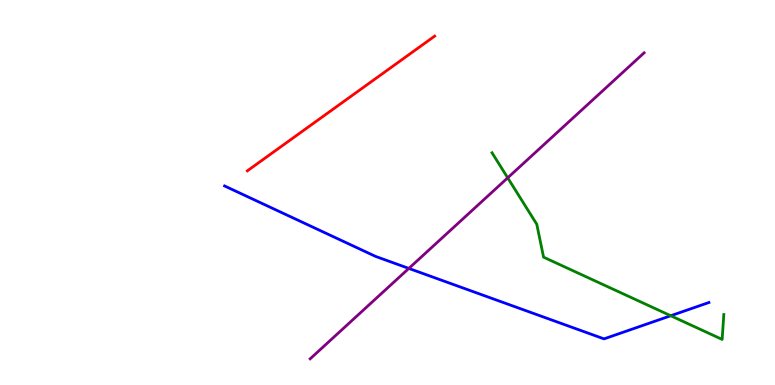[{'lines': ['blue', 'red'], 'intersections': []}, {'lines': ['green', 'red'], 'intersections': []}, {'lines': ['purple', 'red'], 'intersections': []}, {'lines': ['blue', 'green'], 'intersections': [{'x': 8.65, 'y': 1.8}]}, {'lines': ['blue', 'purple'], 'intersections': [{'x': 5.28, 'y': 3.03}]}, {'lines': ['green', 'purple'], 'intersections': [{'x': 6.55, 'y': 5.38}]}]